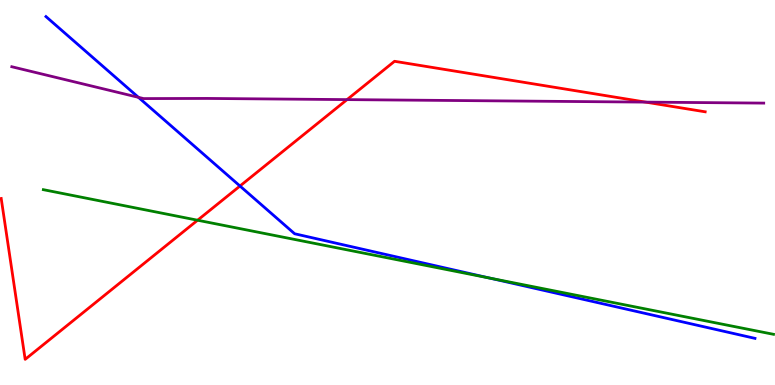[{'lines': ['blue', 'red'], 'intersections': [{'x': 3.1, 'y': 5.17}]}, {'lines': ['green', 'red'], 'intersections': [{'x': 2.55, 'y': 4.28}]}, {'lines': ['purple', 'red'], 'intersections': [{'x': 4.48, 'y': 7.41}, {'x': 8.33, 'y': 7.35}]}, {'lines': ['blue', 'green'], 'intersections': [{'x': 6.32, 'y': 2.78}]}, {'lines': ['blue', 'purple'], 'intersections': [{'x': 1.79, 'y': 7.47}]}, {'lines': ['green', 'purple'], 'intersections': []}]